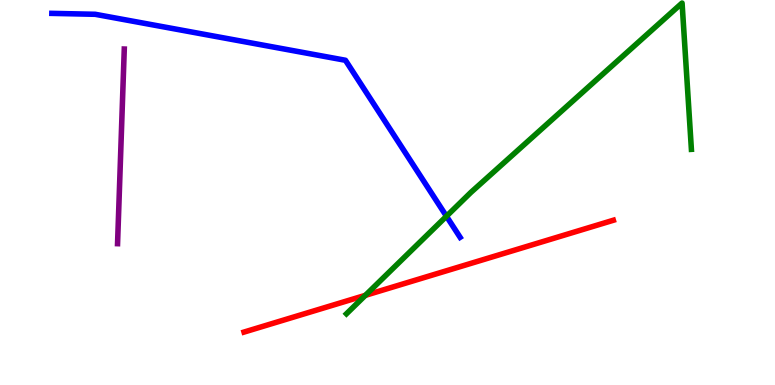[{'lines': ['blue', 'red'], 'intersections': []}, {'lines': ['green', 'red'], 'intersections': [{'x': 4.71, 'y': 2.33}]}, {'lines': ['purple', 'red'], 'intersections': []}, {'lines': ['blue', 'green'], 'intersections': [{'x': 5.76, 'y': 4.38}]}, {'lines': ['blue', 'purple'], 'intersections': []}, {'lines': ['green', 'purple'], 'intersections': []}]